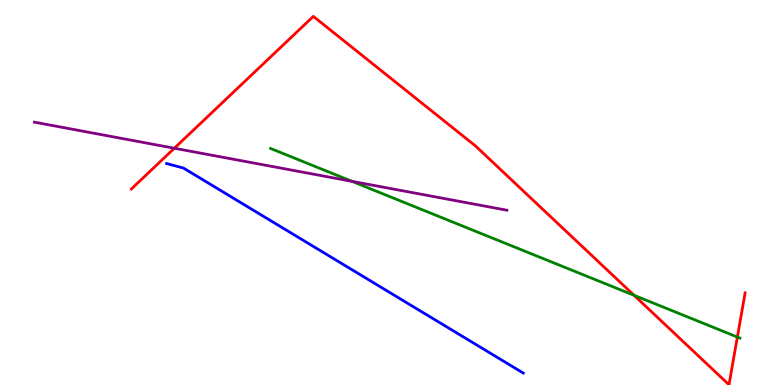[{'lines': ['blue', 'red'], 'intersections': []}, {'lines': ['green', 'red'], 'intersections': [{'x': 8.18, 'y': 2.33}, {'x': 9.51, 'y': 1.25}]}, {'lines': ['purple', 'red'], 'intersections': [{'x': 2.25, 'y': 6.15}]}, {'lines': ['blue', 'green'], 'intersections': []}, {'lines': ['blue', 'purple'], 'intersections': []}, {'lines': ['green', 'purple'], 'intersections': [{'x': 4.54, 'y': 5.29}]}]